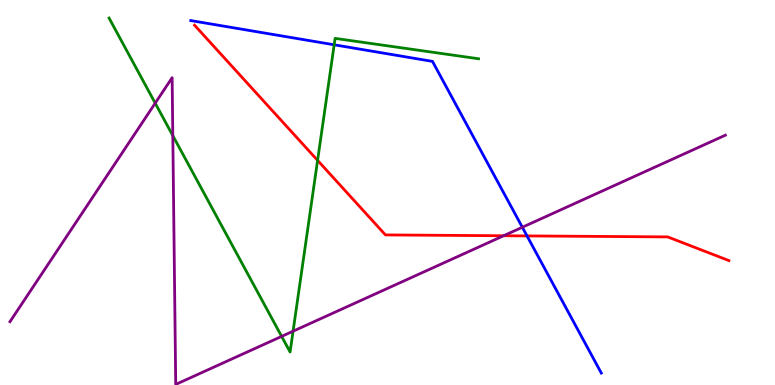[{'lines': ['blue', 'red'], 'intersections': [{'x': 6.8, 'y': 3.87}]}, {'lines': ['green', 'red'], 'intersections': [{'x': 4.1, 'y': 5.83}]}, {'lines': ['purple', 'red'], 'intersections': [{'x': 6.5, 'y': 3.88}]}, {'lines': ['blue', 'green'], 'intersections': [{'x': 4.31, 'y': 8.84}]}, {'lines': ['blue', 'purple'], 'intersections': [{'x': 6.74, 'y': 4.1}]}, {'lines': ['green', 'purple'], 'intersections': [{'x': 2.0, 'y': 7.32}, {'x': 2.23, 'y': 6.48}, {'x': 3.63, 'y': 1.26}, {'x': 3.78, 'y': 1.4}]}]